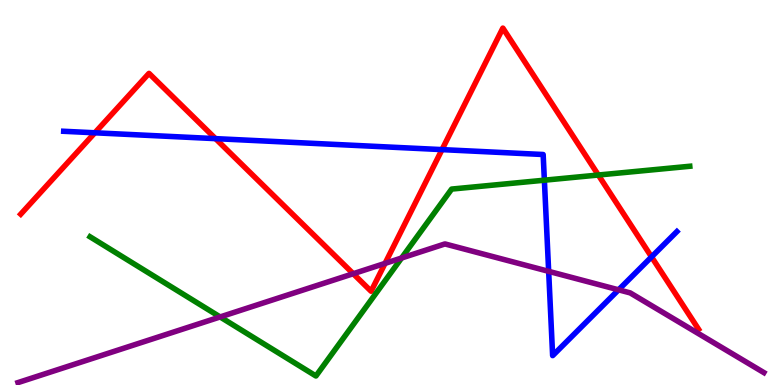[{'lines': ['blue', 'red'], 'intersections': [{'x': 1.22, 'y': 6.55}, {'x': 2.78, 'y': 6.4}, {'x': 5.7, 'y': 6.11}, {'x': 8.41, 'y': 3.33}]}, {'lines': ['green', 'red'], 'intersections': [{'x': 7.72, 'y': 5.45}]}, {'lines': ['purple', 'red'], 'intersections': [{'x': 4.56, 'y': 2.89}, {'x': 4.97, 'y': 3.16}]}, {'lines': ['blue', 'green'], 'intersections': [{'x': 7.02, 'y': 5.32}]}, {'lines': ['blue', 'purple'], 'intersections': [{'x': 7.08, 'y': 2.95}, {'x': 7.98, 'y': 2.47}]}, {'lines': ['green', 'purple'], 'intersections': [{'x': 2.84, 'y': 1.77}, {'x': 5.18, 'y': 3.3}]}]